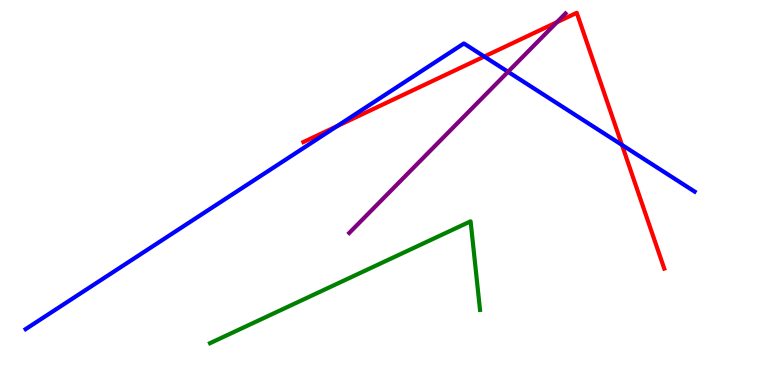[{'lines': ['blue', 'red'], 'intersections': [{'x': 4.35, 'y': 6.72}, {'x': 6.25, 'y': 8.53}, {'x': 8.03, 'y': 6.24}]}, {'lines': ['green', 'red'], 'intersections': []}, {'lines': ['purple', 'red'], 'intersections': [{'x': 7.19, 'y': 9.42}]}, {'lines': ['blue', 'green'], 'intersections': []}, {'lines': ['blue', 'purple'], 'intersections': [{'x': 6.56, 'y': 8.13}]}, {'lines': ['green', 'purple'], 'intersections': []}]